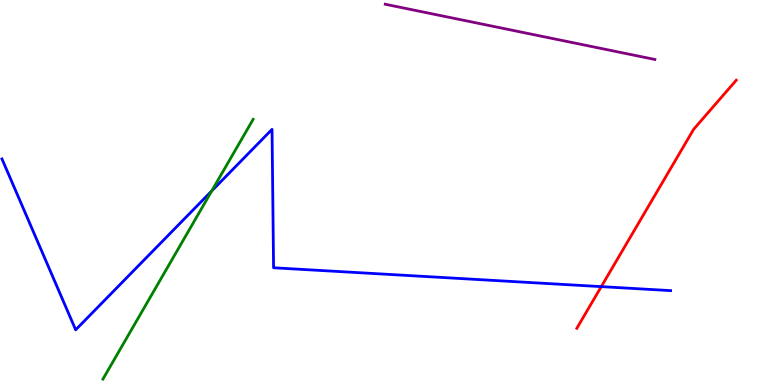[{'lines': ['blue', 'red'], 'intersections': [{'x': 7.76, 'y': 2.56}]}, {'lines': ['green', 'red'], 'intersections': []}, {'lines': ['purple', 'red'], 'intersections': []}, {'lines': ['blue', 'green'], 'intersections': [{'x': 2.73, 'y': 5.04}]}, {'lines': ['blue', 'purple'], 'intersections': []}, {'lines': ['green', 'purple'], 'intersections': []}]